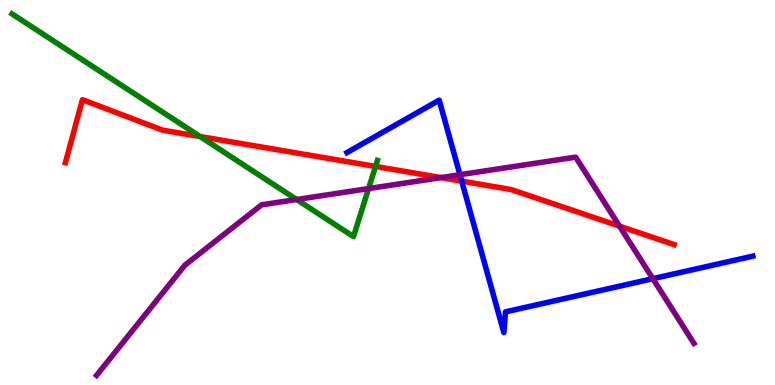[{'lines': ['blue', 'red'], 'intersections': [{'x': 5.96, 'y': 5.3}]}, {'lines': ['green', 'red'], 'intersections': [{'x': 2.58, 'y': 6.45}, {'x': 4.85, 'y': 5.68}]}, {'lines': ['purple', 'red'], 'intersections': [{'x': 5.69, 'y': 5.39}, {'x': 7.99, 'y': 4.13}]}, {'lines': ['blue', 'green'], 'intersections': []}, {'lines': ['blue', 'purple'], 'intersections': [{'x': 5.93, 'y': 5.46}, {'x': 8.42, 'y': 2.76}]}, {'lines': ['green', 'purple'], 'intersections': [{'x': 3.83, 'y': 4.82}, {'x': 4.76, 'y': 5.1}]}]